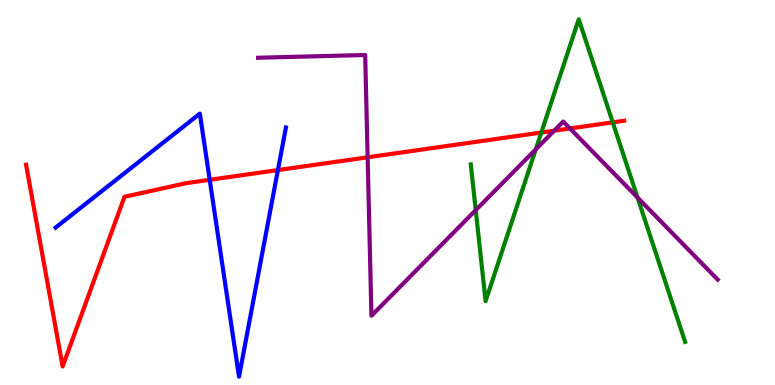[{'lines': ['blue', 'red'], 'intersections': [{'x': 2.71, 'y': 5.33}, {'x': 3.59, 'y': 5.58}]}, {'lines': ['green', 'red'], 'intersections': [{'x': 6.98, 'y': 6.56}, {'x': 7.91, 'y': 6.82}]}, {'lines': ['purple', 'red'], 'intersections': [{'x': 4.74, 'y': 5.91}, {'x': 7.15, 'y': 6.61}, {'x': 7.35, 'y': 6.66}]}, {'lines': ['blue', 'green'], 'intersections': []}, {'lines': ['blue', 'purple'], 'intersections': []}, {'lines': ['green', 'purple'], 'intersections': [{'x': 6.14, 'y': 4.54}, {'x': 6.91, 'y': 6.12}, {'x': 8.23, 'y': 4.87}]}]